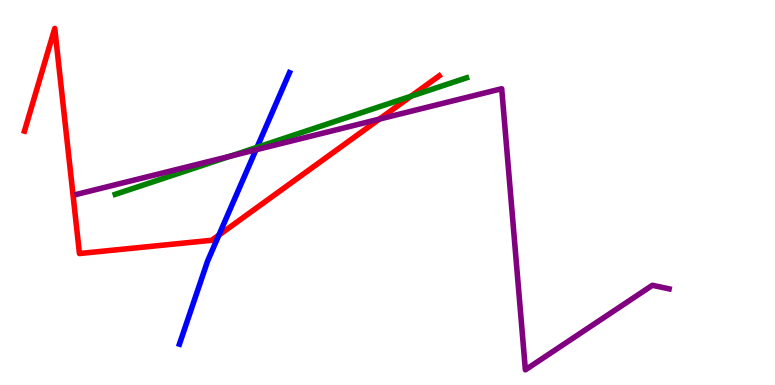[{'lines': ['blue', 'red'], 'intersections': [{'x': 2.82, 'y': 3.89}]}, {'lines': ['green', 'red'], 'intersections': [{'x': 5.3, 'y': 7.5}]}, {'lines': ['purple', 'red'], 'intersections': [{'x': 4.89, 'y': 6.91}]}, {'lines': ['blue', 'green'], 'intersections': [{'x': 3.32, 'y': 6.17}]}, {'lines': ['blue', 'purple'], 'intersections': [{'x': 3.3, 'y': 6.11}]}, {'lines': ['green', 'purple'], 'intersections': [{'x': 2.97, 'y': 5.94}]}]